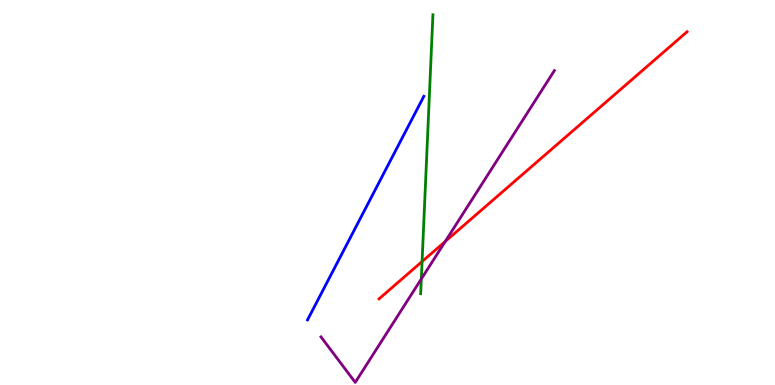[{'lines': ['blue', 'red'], 'intersections': []}, {'lines': ['green', 'red'], 'intersections': [{'x': 5.45, 'y': 3.21}]}, {'lines': ['purple', 'red'], 'intersections': [{'x': 5.75, 'y': 3.73}]}, {'lines': ['blue', 'green'], 'intersections': []}, {'lines': ['blue', 'purple'], 'intersections': []}, {'lines': ['green', 'purple'], 'intersections': [{'x': 5.44, 'y': 2.75}]}]